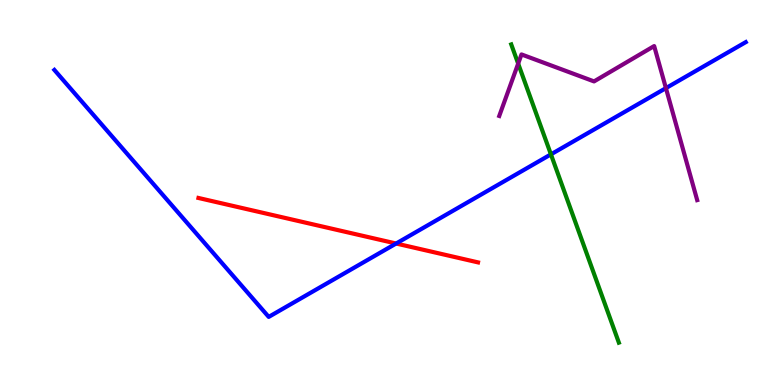[{'lines': ['blue', 'red'], 'intersections': [{'x': 5.11, 'y': 3.67}]}, {'lines': ['green', 'red'], 'intersections': []}, {'lines': ['purple', 'red'], 'intersections': []}, {'lines': ['blue', 'green'], 'intersections': [{'x': 7.11, 'y': 5.99}]}, {'lines': ['blue', 'purple'], 'intersections': [{'x': 8.59, 'y': 7.71}]}, {'lines': ['green', 'purple'], 'intersections': [{'x': 6.69, 'y': 8.35}]}]